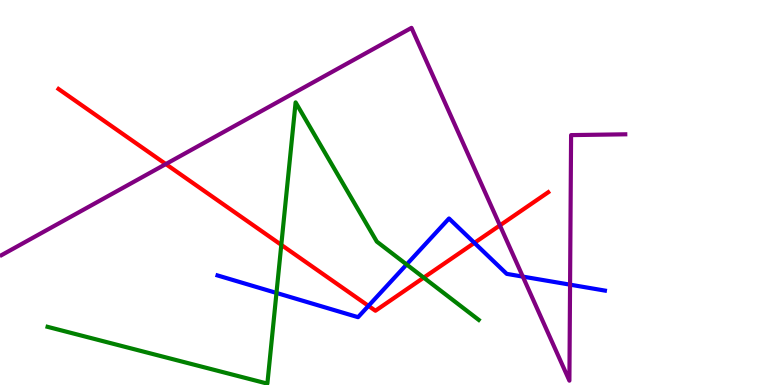[{'lines': ['blue', 'red'], 'intersections': [{'x': 4.75, 'y': 2.06}, {'x': 6.12, 'y': 3.69}]}, {'lines': ['green', 'red'], 'intersections': [{'x': 3.63, 'y': 3.64}, {'x': 5.47, 'y': 2.79}]}, {'lines': ['purple', 'red'], 'intersections': [{'x': 2.14, 'y': 5.74}, {'x': 6.45, 'y': 4.15}]}, {'lines': ['blue', 'green'], 'intersections': [{'x': 3.57, 'y': 2.39}, {'x': 5.25, 'y': 3.13}]}, {'lines': ['blue', 'purple'], 'intersections': [{'x': 6.75, 'y': 2.82}, {'x': 7.36, 'y': 2.61}]}, {'lines': ['green', 'purple'], 'intersections': []}]